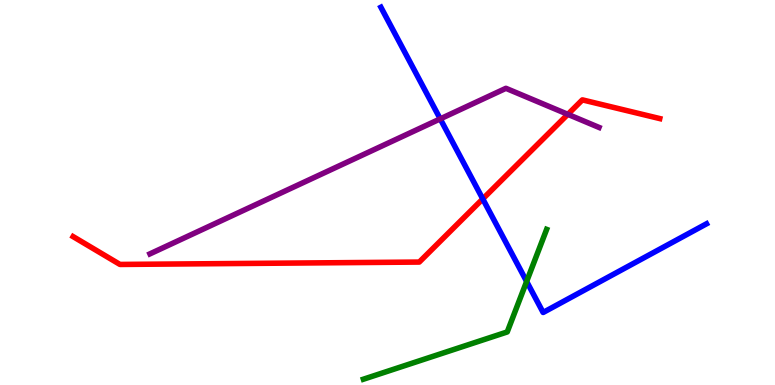[{'lines': ['blue', 'red'], 'intersections': [{'x': 6.23, 'y': 4.83}]}, {'lines': ['green', 'red'], 'intersections': []}, {'lines': ['purple', 'red'], 'intersections': [{'x': 7.33, 'y': 7.03}]}, {'lines': ['blue', 'green'], 'intersections': [{'x': 6.8, 'y': 2.69}]}, {'lines': ['blue', 'purple'], 'intersections': [{'x': 5.68, 'y': 6.91}]}, {'lines': ['green', 'purple'], 'intersections': []}]